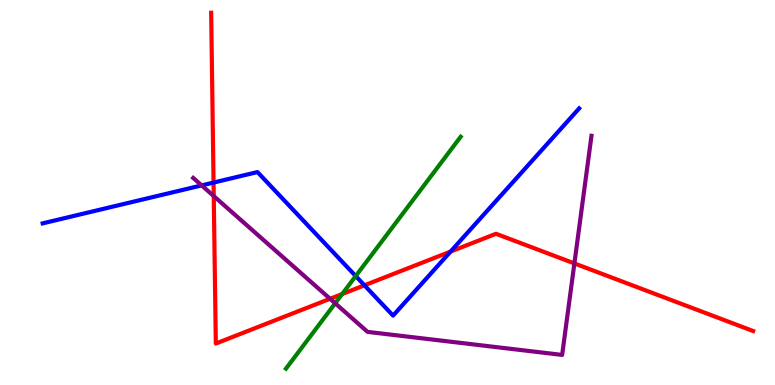[{'lines': ['blue', 'red'], 'intersections': [{'x': 2.76, 'y': 5.26}, {'x': 4.7, 'y': 2.59}, {'x': 5.81, 'y': 3.47}]}, {'lines': ['green', 'red'], 'intersections': [{'x': 4.42, 'y': 2.36}]}, {'lines': ['purple', 'red'], 'intersections': [{'x': 2.76, 'y': 4.91}, {'x': 4.26, 'y': 2.24}, {'x': 7.41, 'y': 3.16}]}, {'lines': ['blue', 'green'], 'intersections': [{'x': 4.59, 'y': 2.83}]}, {'lines': ['blue', 'purple'], 'intersections': [{'x': 2.6, 'y': 5.18}]}, {'lines': ['green', 'purple'], 'intersections': [{'x': 4.33, 'y': 2.12}]}]